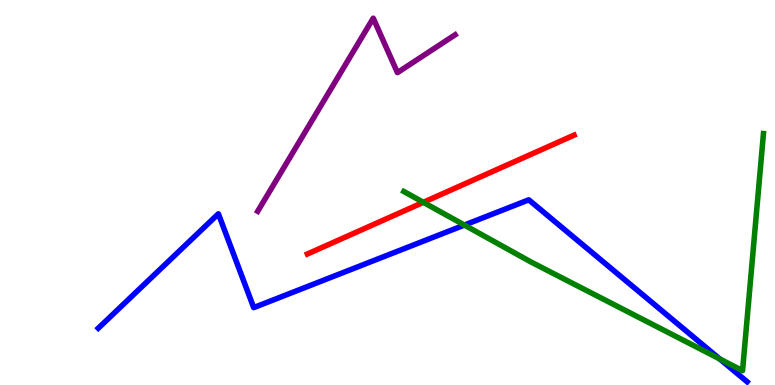[{'lines': ['blue', 'red'], 'intersections': []}, {'lines': ['green', 'red'], 'intersections': [{'x': 5.46, 'y': 4.74}]}, {'lines': ['purple', 'red'], 'intersections': []}, {'lines': ['blue', 'green'], 'intersections': [{'x': 5.99, 'y': 4.15}, {'x': 9.29, 'y': 0.676}]}, {'lines': ['blue', 'purple'], 'intersections': []}, {'lines': ['green', 'purple'], 'intersections': []}]